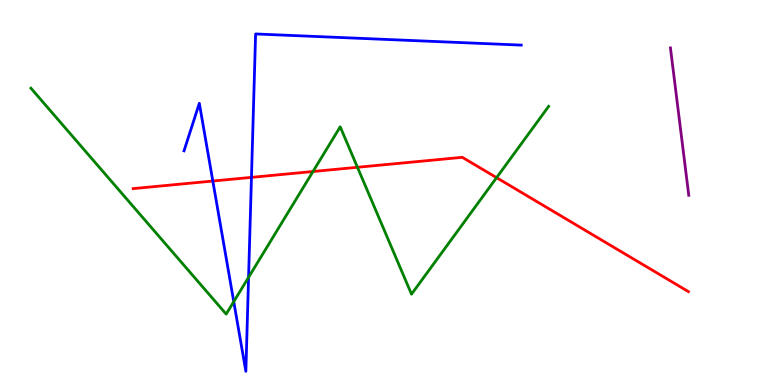[{'lines': ['blue', 'red'], 'intersections': [{'x': 2.75, 'y': 5.3}, {'x': 3.24, 'y': 5.39}]}, {'lines': ['green', 'red'], 'intersections': [{'x': 4.04, 'y': 5.55}, {'x': 4.61, 'y': 5.65}, {'x': 6.41, 'y': 5.39}]}, {'lines': ['purple', 'red'], 'intersections': []}, {'lines': ['blue', 'green'], 'intersections': [{'x': 3.02, 'y': 2.16}, {'x': 3.21, 'y': 2.8}]}, {'lines': ['blue', 'purple'], 'intersections': []}, {'lines': ['green', 'purple'], 'intersections': []}]